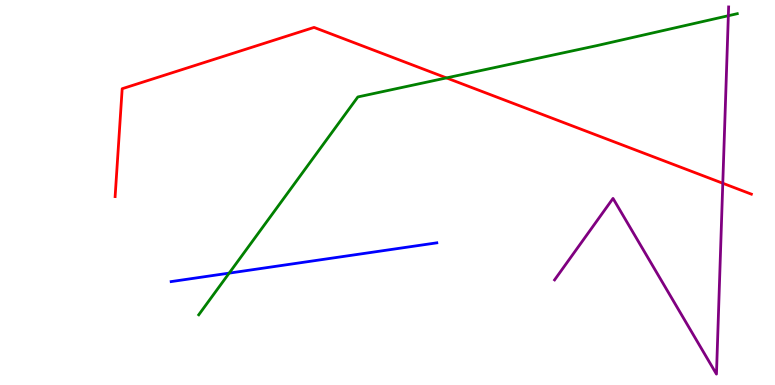[{'lines': ['blue', 'red'], 'intersections': []}, {'lines': ['green', 'red'], 'intersections': [{'x': 5.76, 'y': 7.98}]}, {'lines': ['purple', 'red'], 'intersections': [{'x': 9.33, 'y': 5.24}]}, {'lines': ['blue', 'green'], 'intersections': [{'x': 2.96, 'y': 2.91}]}, {'lines': ['blue', 'purple'], 'intersections': []}, {'lines': ['green', 'purple'], 'intersections': [{'x': 9.4, 'y': 9.59}]}]